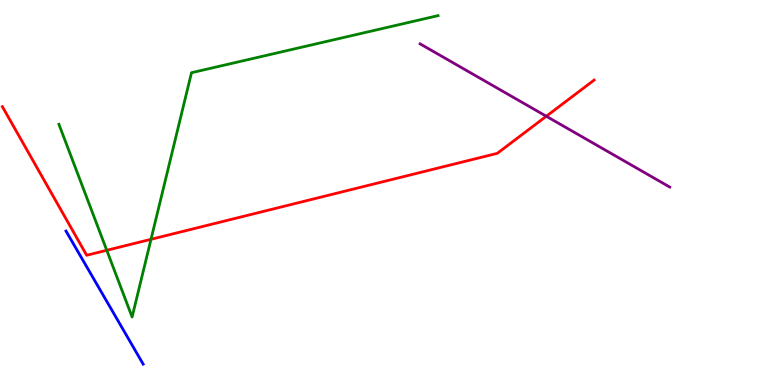[{'lines': ['blue', 'red'], 'intersections': []}, {'lines': ['green', 'red'], 'intersections': [{'x': 1.38, 'y': 3.5}, {'x': 1.95, 'y': 3.78}]}, {'lines': ['purple', 'red'], 'intersections': [{'x': 7.05, 'y': 6.98}]}, {'lines': ['blue', 'green'], 'intersections': []}, {'lines': ['blue', 'purple'], 'intersections': []}, {'lines': ['green', 'purple'], 'intersections': []}]